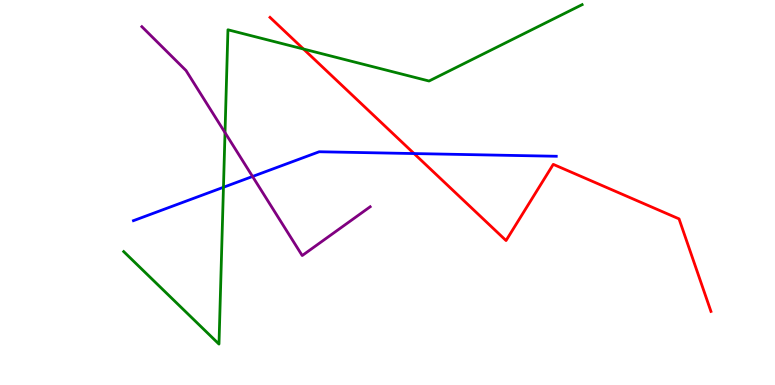[{'lines': ['blue', 'red'], 'intersections': [{'x': 5.34, 'y': 6.01}]}, {'lines': ['green', 'red'], 'intersections': [{'x': 3.92, 'y': 8.73}]}, {'lines': ['purple', 'red'], 'intersections': []}, {'lines': ['blue', 'green'], 'intersections': [{'x': 2.88, 'y': 5.14}]}, {'lines': ['blue', 'purple'], 'intersections': [{'x': 3.26, 'y': 5.42}]}, {'lines': ['green', 'purple'], 'intersections': [{'x': 2.9, 'y': 6.56}]}]